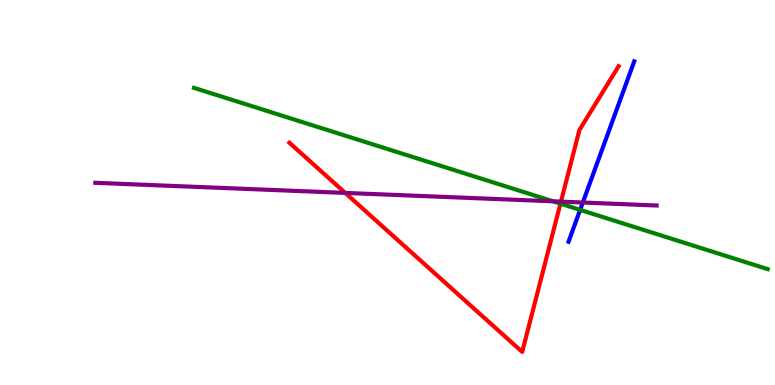[{'lines': ['blue', 'red'], 'intersections': []}, {'lines': ['green', 'red'], 'intersections': [{'x': 7.23, 'y': 4.71}]}, {'lines': ['purple', 'red'], 'intersections': [{'x': 4.45, 'y': 4.99}, {'x': 7.24, 'y': 4.76}]}, {'lines': ['blue', 'green'], 'intersections': [{'x': 7.49, 'y': 4.55}]}, {'lines': ['blue', 'purple'], 'intersections': [{'x': 7.52, 'y': 4.74}]}, {'lines': ['green', 'purple'], 'intersections': [{'x': 7.14, 'y': 4.77}]}]